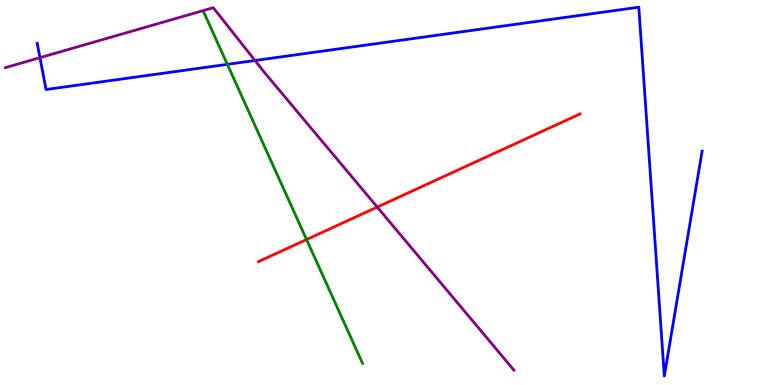[{'lines': ['blue', 'red'], 'intersections': []}, {'lines': ['green', 'red'], 'intersections': [{'x': 3.96, 'y': 3.78}]}, {'lines': ['purple', 'red'], 'intersections': [{'x': 4.87, 'y': 4.62}]}, {'lines': ['blue', 'green'], 'intersections': [{'x': 2.93, 'y': 8.33}]}, {'lines': ['blue', 'purple'], 'intersections': [{'x': 0.516, 'y': 8.5}, {'x': 3.29, 'y': 8.43}]}, {'lines': ['green', 'purple'], 'intersections': []}]